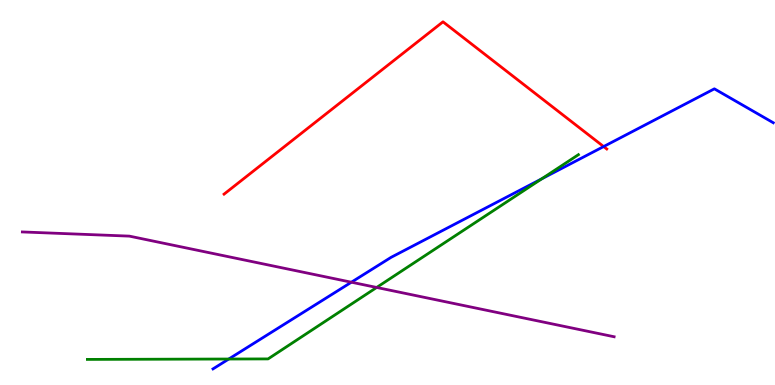[{'lines': ['blue', 'red'], 'intersections': [{'x': 7.79, 'y': 6.19}]}, {'lines': ['green', 'red'], 'intersections': []}, {'lines': ['purple', 'red'], 'intersections': []}, {'lines': ['blue', 'green'], 'intersections': [{'x': 2.95, 'y': 0.675}, {'x': 6.99, 'y': 5.36}]}, {'lines': ['blue', 'purple'], 'intersections': [{'x': 4.53, 'y': 2.67}]}, {'lines': ['green', 'purple'], 'intersections': [{'x': 4.86, 'y': 2.53}]}]